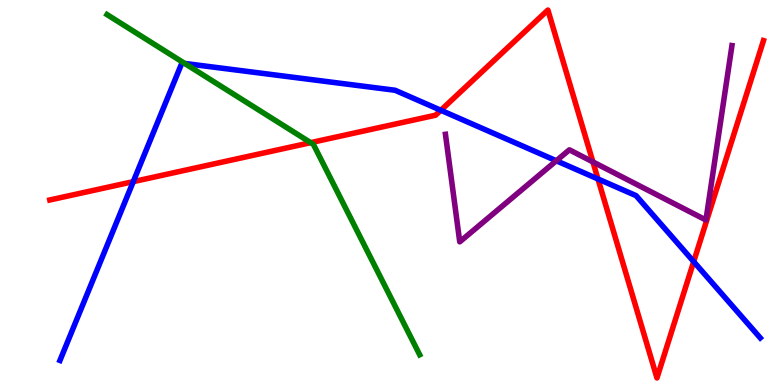[{'lines': ['blue', 'red'], 'intersections': [{'x': 1.72, 'y': 5.28}, {'x': 5.69, 'y': 7.14}, {'x': 7.72, 'y': 5.35}, {'x': 8.95, 'y': 3.2}]}, {'lines': ['green', 'red'], 'intersections': [{'x': 4.01, 'y': 6.29}]}, {'lines': ['purple', 'red'], 'intersections': [{'x': 7.65, 'y': 5.79}]}, {'lines': ['blue', 'green'], 'intersections': [{'x': 2.38, 'y': 8.35}]}, {'lines': ['blue', 'purple'], 'intersections': [{'x': 7.18, 'y': 5.82}]}, {'lines': ['green', 'purple'], 'intersections': []}]